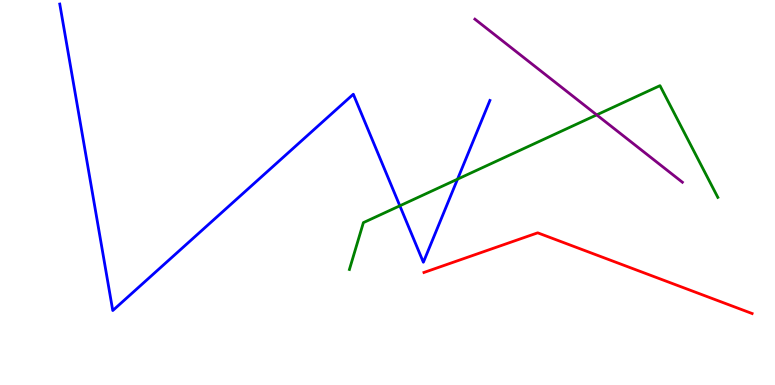[{'lines': ['blue', 'red'], 'intersections': []}, {'lines': ['green', 'red'], 'intersections': []}, {'lines': ['purple', 'red'], 'intersections': []}, {'lines': ['blue', 'green'], 'intersections': [{'x': 5.16, 'y': 4.65}, {'x': 5.9, 'y': 5.35}]}, {'lines': ['blue', 'purple'], 'intersections': []}, {'lines': ['green', 'purple'], 'intersections': [{'x': 7.7, 'y': 7.02}]}]